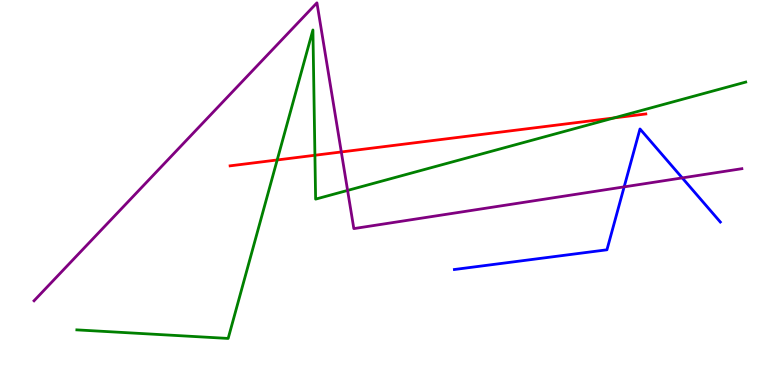[{'lines': ['blue', 'red'], 'intersections': []}, {'lines': ['green', 'red'], 'intersections': [{'x': 3.58, 'y': 5.85}, {'x': 4.06, 'y': 5.97}, {'x': 7.92, 'y': 6.94}]}, {'lines': ['purple', 'red'], 'intersections': [{'x': 4.4, 'y': 6.05}]}, {'lines': ['blue', 'green'], 'intersections': []}, {'lines': ['blue', 'purple'], 'intersections': [{'x': 8.05, 'y': 5.15}, {'x': 8.8, 'y': 5.38}]}, {'lines': ['green', 'purple'], 'intersections': [{'x': 4.49, 'y': 5.05}]}]